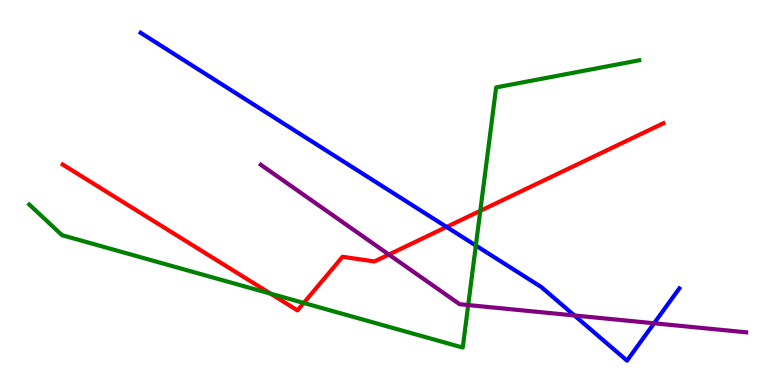[{'lines': ['blue', 'red'], 'intersections': [{'x': 5.76, 'y': 4.11}]}, {'lines': ['green', 'red'], 'intersections': [{'x': 3.49, 'y': 2.37}, {'x': 3.92, 'y': 2.13}, {'x': 6.2, 'y': 4.52}]}, {'lines': ['purple', 'red'], 'intersections': [{'x': 5.02, 'y': 3.39}]}, {'lines': ['blue', 'green'], 'intersections': [{'x': 6.14, 'y': 3.62}]}, {'lines': ['blue', 'purple'], 'intersections': [{'x': 7.41, 'y': 1.81}, {'x': 8.44, 'y': 1.6}]}, {'lines': ['green', 'purple'], 'intersections': [{'x': 6.04, 'y': 2.08}]}]